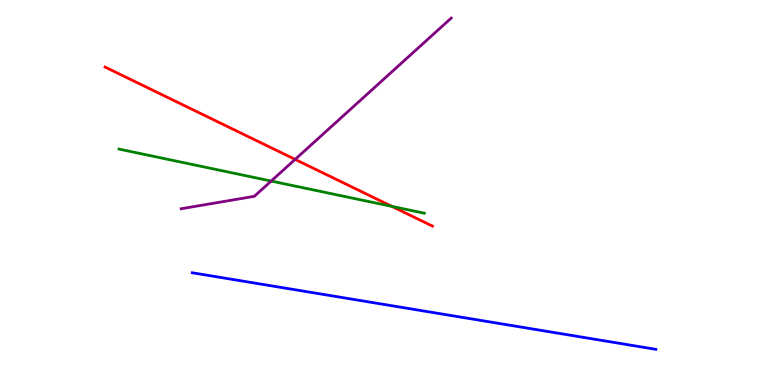[{'lines': ['blue', 'red'], 'intersections': []}, {'lines': ['green', 'red'], 'intersections': [{'x': 5.06, 'y': 4.64}]}, {'lines': ['purple', 'red'], 'intersections': [{'x': 3.81, 'y': 5.86}]}, {'lines': ['blue', 'green'], 'intersections': []}, {'lines': ['blue', 'purple'], 'intersections': []}, {'lines': ['green', 'purple'], 'intersections': [{'x': 3.5, 'y': 5.3}]}]